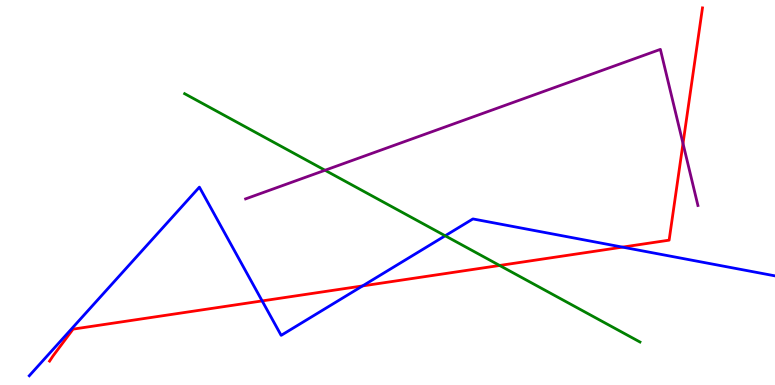[{'lines': ['blue', 'red'], 'intersections': [{'x': 3.38, 'y': 2.18}, {'x': 4.68, 'y': 2.57}, {'x': 8.03, 'y': 3.58}]}, {'lines': ['green', 'red'], 'intersections': [{'x': 6.45, 'y': 3.1}]}, {'lines': ['purple', 'red'], 'intersections': [{'x': 8.81, 'y': 6.27}]}, {'lines': ['blue', 'green'], 'intersections': [{'x': 5.74, 'y': 3.88}]}, {'lines': ['blue', 'purple'], 'intersections': []}, {'lines': ['green', 'purple'], 'intersections': [{'x': 4.19, 'y': 5.58}]}]